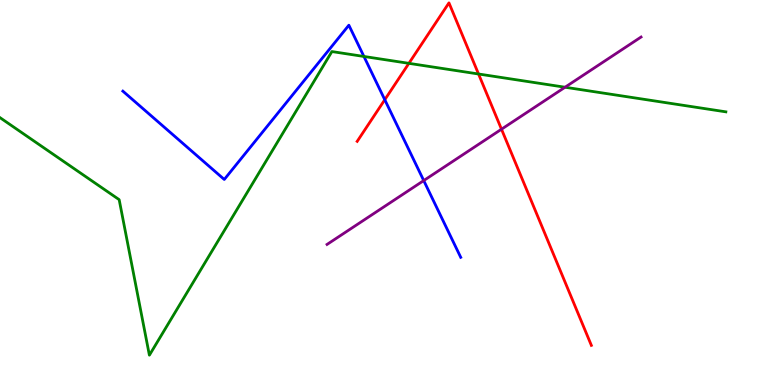[{'lines': ['blue', 'red'], 'intersections': [{'x': 4.96, 'y': 7.41}]}, {'lines': ['green', 'red'], 'intersections': [{'x': 5.28, 'y': 8.35}, {'x': 6.17, 'y': 8.08}]}, {'lines': ['purple', 'red'], 'intersections': [{'x': 6.47, 'y': 6.64}]}, {'lines': ['blue', 'green'], 'intersections': [{'x': 4.7, 'y': 8.53}]}, {'lines': ['blue', 'purple'], 'intersections': [{'x': 5.47, 'y': 5.31}]}, {'lines': ['green', 'purple'], 'intersections': [{'x': 7.29, 'y': 7.73}]}]